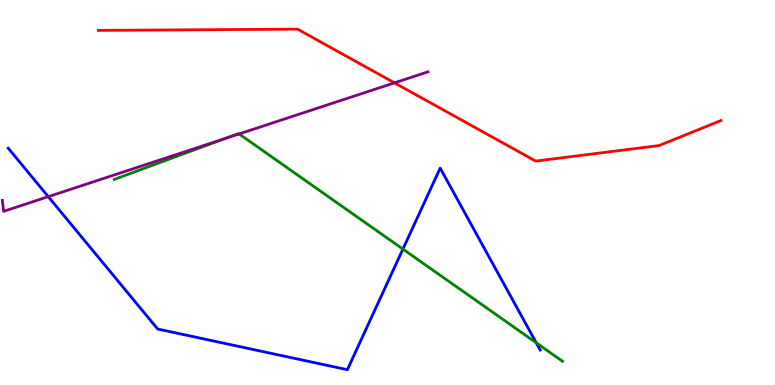[{'lines': ['blue', 'red'], 'intersections': []}, {'lines': ['green', 'red'], 'intersections': []}, {'lines': ['purple', 'red'], 'intersections': [{'x': 5.09, 'y': 7.85}]}, {'lines': ['blue', 'green'], 'intersections': [{'x': 5.2, 'y': 3.53}, {'x': 6.92, 'y': 1.1}]}, {'lines': ['blue', 'purple'], 'intersections': [{'x': 0.623, 'y': 4.89}]}, {'lines': ['green', 'purple'], 'intersections': [{'x': 2.9, 'y': 6.4}, {'x': 3.08, 'y': 6.52}]}]